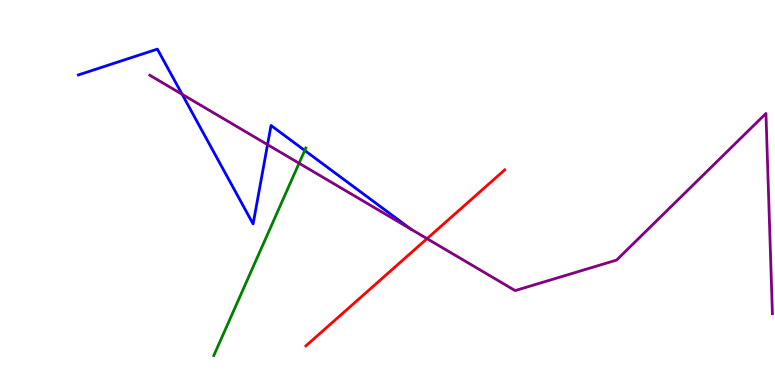[{'lines': ['blue', 'red'], 'intersections': []}, {'lines': ['green', 'red'], 'intersections': []}, {'lines': ['purple', 'red'], 'intersections': [{'x': 5.51, 'y': 3.8}]}, {'lines': ['blue', 'green'], 'intersections': [{'x': 3.93, 'y': 6.09}]}, {'lines': ['blue', 'purple'], 'intersections': [{'x': 2.35, 'y': 7.55}, {'x': 3.45, 'y': 6.24}]}, {'lines': ['green', 'purple'], 'intersections': [{'x': 3.86, 'y': 5.76}]}]